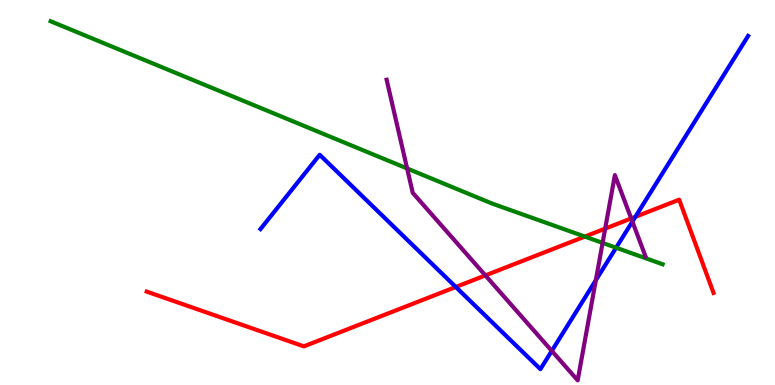[{'lines': ['blue', 'red'], 'intersections': [{'x': 5.88, 'y': 2.55}, {'x': 8.2, 'y': 4.37}]}, {'lines': ['green', 'red'], 'intersections': [{'x': 7.55, 'y': 3.86}]}, {'lines': ['purple', 'red'], 'intersections': [{'x': 6.26, 'y': 2.85}, {'x': 7.81, 'y': 4.06}, {'x': 8.14, 'y': 4.33}]}, {'lines': ['blue', 'green'], 'intersections': [{'x': 7.95, 'y': 3.57}]}, {'lines': ['blue', 'purple'], 'intersections': [{'x': 7.12, 'y': 0.886}, {'x': 7.69, 'y': 2.72}, {'x': 8.16, 'y': 4.24}]}, {'lines': ['green', 'purple'], 'intersections': [{'x': 5.25, 'y': 5.62}, {'x': 7.78, 'y': 3.69}]}]